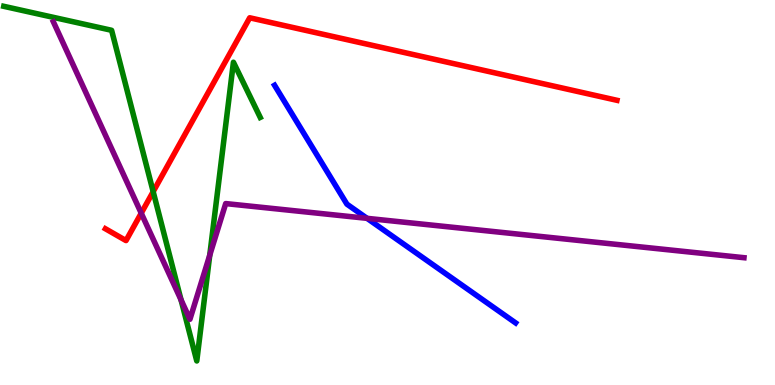[{'lines': ['blue', 'red'], 'intersections': []}, {'lines': ['green', 'red'], 'intersections': [{'x': 1.98, 'y': 5.02}]}, {'lines': ['purple', 'red'], 'intersections': [{'x': 1.82, 'y': 4.46}]}, {'lines': ['blue', 'green'], 'intersections': []}, {'lines': ['blue', 'purple'], 'intersections': [{'x': 4.74, 'y': 4.33}]}, {'lines': ['green', 'purple'], 'intersections': [{'x': 2.34, 'y': 2.21}, {'x': 2.71, 'y': 3.37}]}]